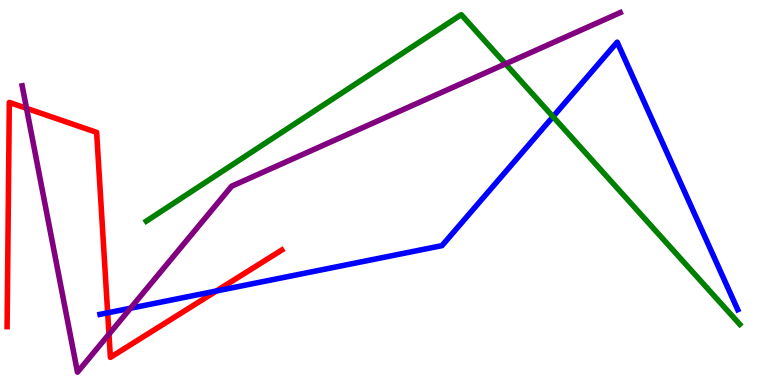[{'lines': ['blue', 'red'], 'intersections': [{'x': 1.39, 'y': 1.87}, {'x': 2.79, 'y': 2.44}]}, {'lines': ['green', 'red'], 'intersections': []}, {'lines': ['purple', 'red'], 'intersections': [{'x': 0.342, 'y': 7.19}, {'x': 1.41, 'y': 1.32}]}, {'lines': ['blue', 'green'], 'intersections': [{'x': 7.14, 'y': 6.97}]}, {'lines': ['blue', 'purple'], 'intersections': [{'x': 1.68, 'y': 1.99}]}, {'lines': ['green', 'purple'], 'intersections': [{'x': 6.52, 'y': 8.34}]}]